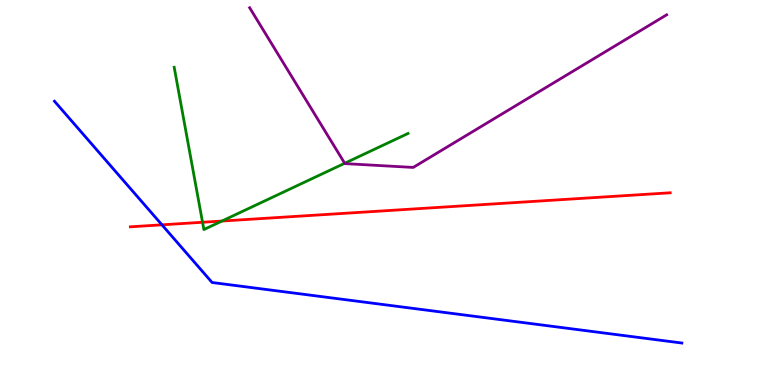[{'lines': ['blue', 'red'], 'intersections': [{'x': 2.09, 'y': 4.16}]}, {'lines': ['green', 'red'], 'intersections': [{'x': 2.61, 'y': 4.23}, {'x': 2.86, 'y': 4.26}]}, {'lines': ['purple', 'red'], 'intersections': []}, {'lines': ['blue', 'green'], 'intersections': []}, {'lines': ['blue', 'purple'], 'intersections': []}, {'lines': ['green', 'purple'], 'intersections': [{'x': 4.45, 'y': 5.76}]}]